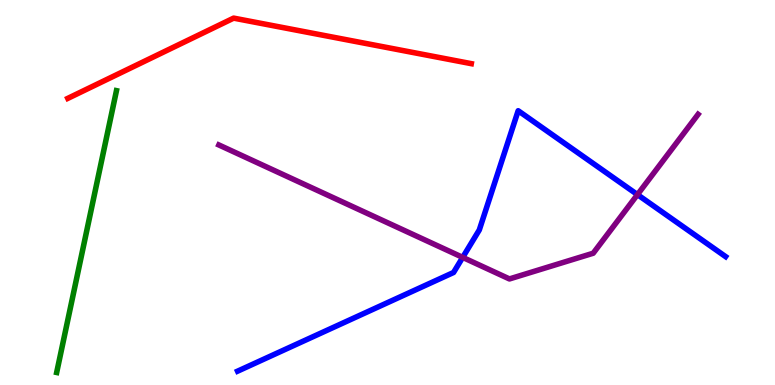[{'lines': ['blue', 'red'], 'intersections': []}, {'lines': ['green', 'red'], 'intersections': []}, {'lines': ['purple', 'red'], 'intersections': []}, {'lines': ['blue', 'green'], 'intersections': []}, {'lines': ['blue', 'purple'], 'intersections': [{'x': 5.97, 'y': 3.31}, {'x': 8.23, 'y': 4.94}]}, {'lines': ['green', 'purple'], 'intersections': []}]